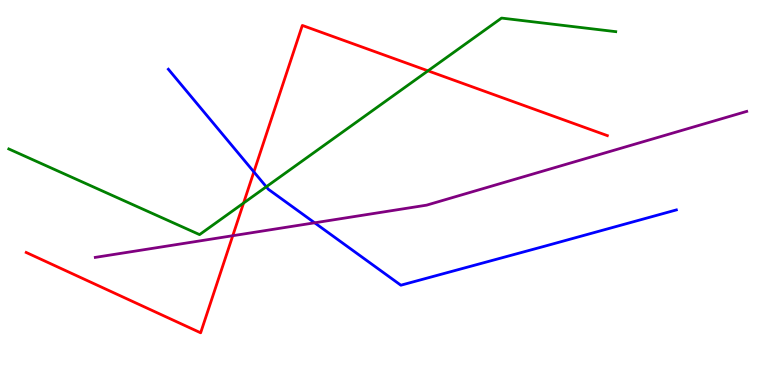[{'lines': ['blue', 'red'], 'intersections': [{'x': 3.28, 'y': 5.54}]}, {'lines': ['green', 'red'], 'intersections': [{'x': 3.14, 'y': 4.73}, {'x': 5.52, 'y': 8.16}]}, {'lines': ['purple', 'red'], 'intersections': [{'x': 3.0, 'y': 3.88}]}, {'lines': ['blue', 'green'], 'intersections': [{'x': 3.44, 'y': 5.15}]}, {'lines': ['blue', 'purple'], 'intersections': [{'x': 4.06, 'y': 4.21}]}, {'lines': ['green', 'purple'], 'intersections': []}]